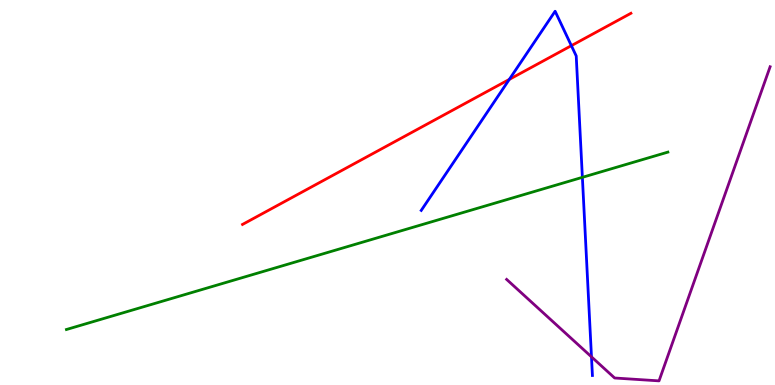[{'lines': ['blue', 'red'], 'intersections': [{'x': 6.57, 'y': 7.94}, {'x': 7.37, 'y': 8.81}]}, {'lines': ['green', 'red'], 'intersections': []}, {'lines': ['purple', 'red'], 'intersections': []}, {'lines': ['blue', 'green'], 'intersections': [{'x': 7.51, 'y': 5.39}]}, {'lines': ['blue', 'purple'], 'intersections': [{'x': 7.63, 'y': 0.731}]}, {'lines': ['green', 'purple'], 'intersections': []}]